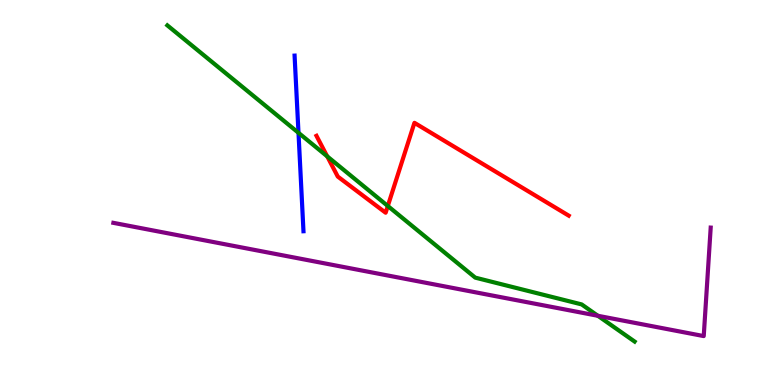[{'lines': ['blue', 'red'], 'intersections': []}, {'lines': ['green', 'red'], 'intersections': [{'x': 4.22, 'y': 5.94}, {'x': 5.0, 'y': 4.65}]}, {'lines': ['purple', 'red'], 'intersections': []}, {'lines': ['blue', 'green'], 'intersections': [{'x': 3.85, 'y': 6.55}]}, {'lines': ['blue', 'purple'], 'intersections': []}, {'lines': ['green', 'purple'], 'intersections': [{'x': 7.71, 'y': 1.8}]}]